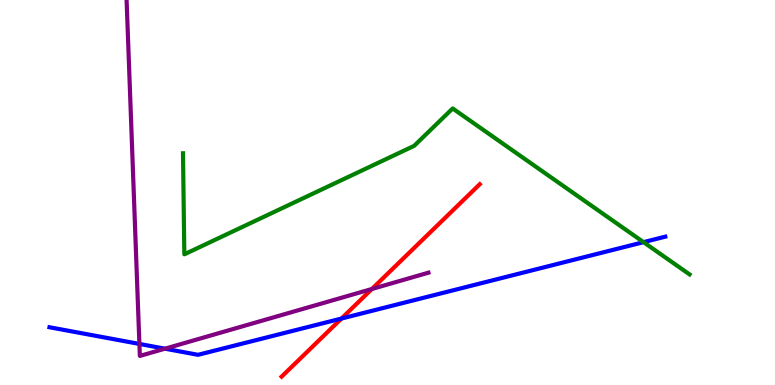[{'lines': ['blue', 'red'], 'intersections': [{'x': 4.41, 'y': 1.73}]}, {'lines': ['green', 'red'], 'intersections': []}, {'lines': ['purple', 'red'], 'intersections': [{'x': 4.8, 'y': 2.49}]}, {'lines': ['blue', 'green'], 'intersections': [{'x': 8.3, 'y': 3.71}]}, {'lines': ['blue', 'purple'], 'intersections': [{'x': 1.8, 'y': 1.07}, {'x': 2.13, 'y': 0.943}]}, {'lines': ['green', 'purple'], 'intersections': []}]